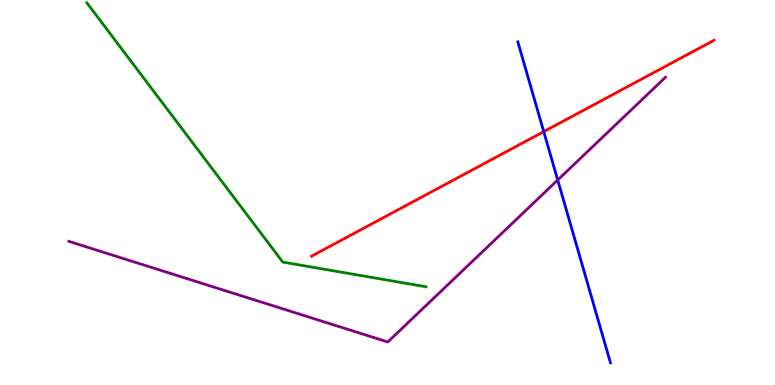[{'lines': ['blue', 'red'], 'intersections': [{'x': 7.02, 'y': 6.58}]}, {'lines': ['green', 'red'], 'intersections': []}, {'lines': ['purple', 'red'], 'intersections': []}, {'lines': ['blue', 'green'], 'intersections': []}, {'lines': ['blue', 'purple'], 'intersections': [{'x': 7.2, 'y': 5.32}]}, {'lines': ['green', 'purple'], 'intersections': []}]